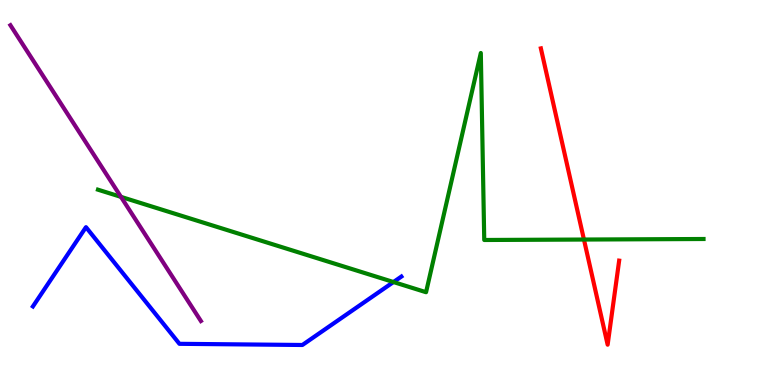[{'lines': ['blue', 'red'], 'intersections': []}, {'lines': ['green', 'red'], 'intersections': [{'x': 7.53, 'y': 3.78}]}, {'lines': ['purple', 'red'], 'intersections': []}, {'lines': ['blue', 'green'], 'intersections': [{'x': 5.08, 'y': 2.67}]}, {'lines': ['blue', 'purple'], 'intersections': []}, {'lines': ['green', 'purple'], 'intersections': [{'x': 1.56, 'y': 4.89}]}]